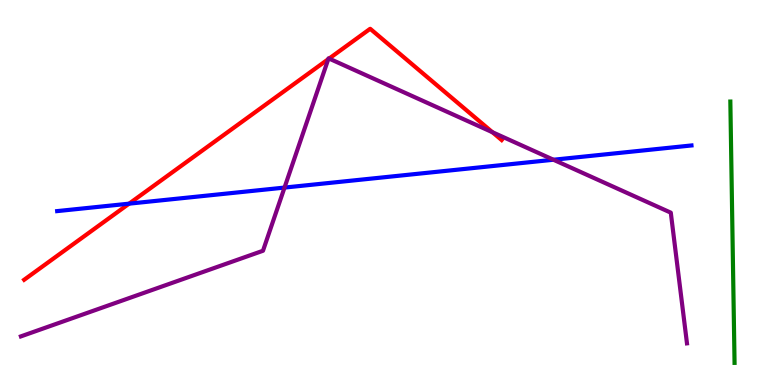[{'lines': ['blue', 'red'], 'intersections': [{'x': 1.67, 'y': 4.71}]}, {'lines': ['green', 'red'], 'intersections': []}, {'lines': ['purple', 'red'], 'intersections': [{'x': 4.24, 'y': 8.46}, {'x': 4.25, 'y': 8.48}, {'x': 6.35, 'y': 6.57}]}, {'lines': ['blue', 'green'], 'intersections': []}, {'lines': ['blue', 'purple'], 'intersections': [{'x': 3.67, 'y': 5.13}, {'x': 7.14, 'y': 5.85}]}, {'lines': ['green', 'purple'], 'intersections': []}]